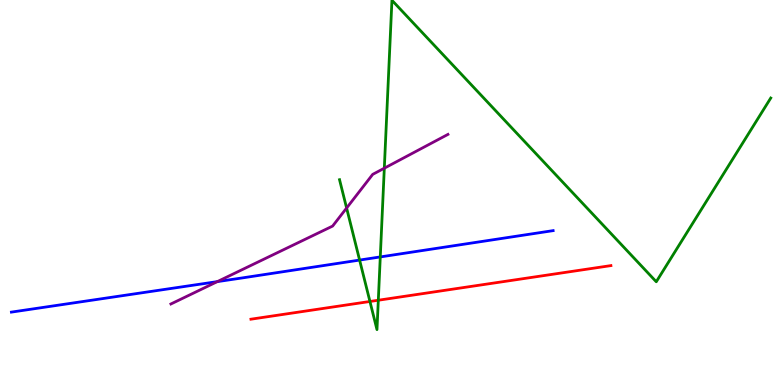[{'lines': ['blue', 'red'], 'intersections': []}, {'lines': ['green', 'red'], 'intersections': [{'x': 4.77, 'y': 2.17}, {'x': 4.88, 'y': 2.2}]}, {'lines': ['purple', 'red'], 'intersections': []}, {'lines': ['blue', 'green'], 'intersections': [{'x': 4.64, 'y': 3.24}, {'x': 4.91, 'y': 3.33}]}, {'lines': ['blue', 'purple'], 'intersections': [{'x': 2.8, 'y': 2.69}]}, {'lines': ['green', 'purple'], 'intersections': [{'x': 4.47, 'y': 4.6}, {'x': 4.96, 'y': 5.63}]}]